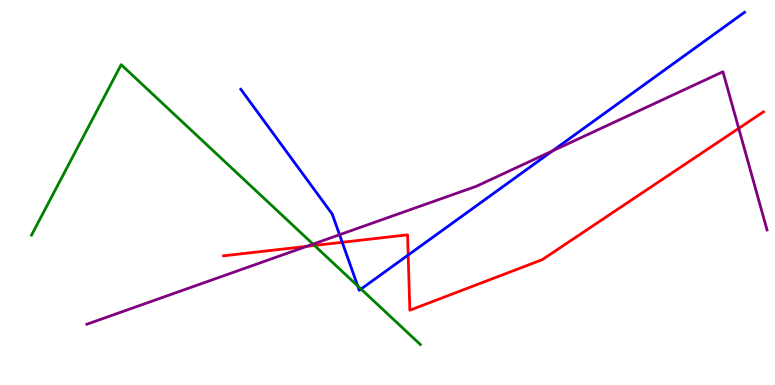[{'lines': ['blue', 'red'], 'intersections': [{'x': 4.42, 'y': 3.71}, {'x': 5.27, 'y': 3.38}]}, {'lines': ['green', 'red'], 'intersections': [{'x': 4.06, 'y': 3.62}]}, {'lines': ['purple', 'red'], 'intersections': [{'x': 3.96, 'y': 3.6}, {'x': 9.53, 'y': 6.67}]}, {'lines': ['blue', 'green'], 'intersections': [{'x': 4.62, 'y': 2.57}, {'x': 4.66, 'y': 2.49}]}, {'lines': ['blue', 'purple'], 'intersections': [{'x': 4.38, 'y': 3.9}, {'x': 7.13, 'y': 6.08}]}, {'lines': ['green', 'purple'], 'intersections': [{'x': 4.04, 'y': 3.66}]}]